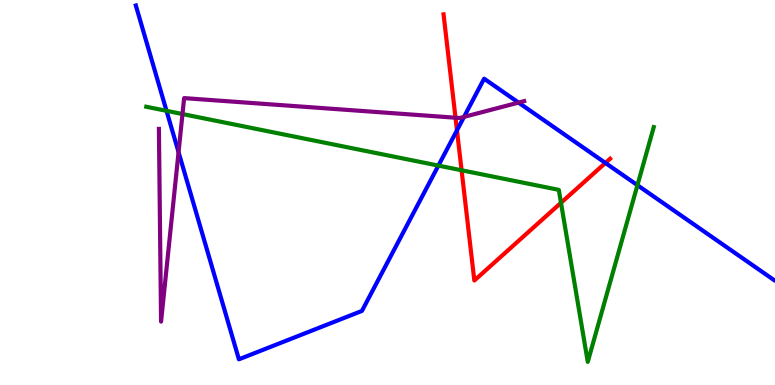[{'lines': ['blue', 'red'], 'intersections': [{'x': 5.9, 'y': 6.62}, {'x': 7.81, 'y': 5.77}]}, {'lines': ['green', 'red'], 'intersections': [{'x': 5.96, 'y': 5.58}, {'x': 7.24, 'y': 4.73}]}, {'lines': ['purple', 'red'], 'intersections': [{'x': 5.88, 'y': 6.94}]}, {'lines': ['blue', 'green'], 'intersections': [{'x': 2.15, 'y': 7.12}, {'x': 5.66, 'y': 5.7}, {'x': 8.22, 'y': 5.19}]}, {'lines': ['blue', 'purple'], 'intersections': [{'x': 2.3, 'y': 6.05}, {'x': 5.99, 'y': 6.96}, {'x': 6.69, 'y': 7.34}]}, {'lines': ['green', 'purple'], 'intersections': [{'x': 2.35, 'y': 7.04}]}]